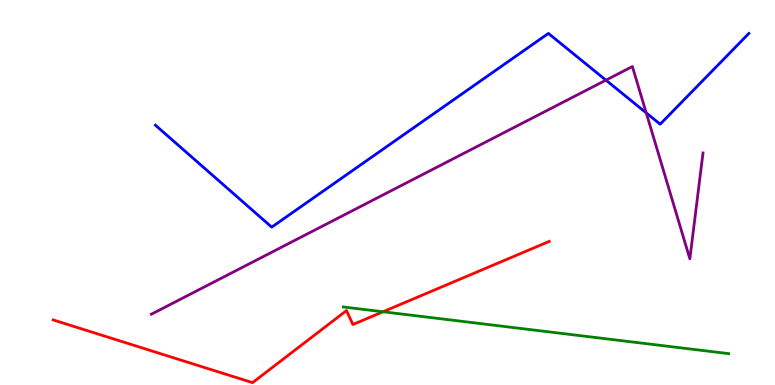[{'lines': ['blue', 'red'], 'intersections': []}, {'lines': ['green', 'red'], 'intersections': [{'x': 4.94, 'y': 1.9}]}, {'lines': ['purple', 'red'], 'intersections': []}, {'lines': ['blue', 'green'], 'intersections': []}, {'lines': ['blue', 'purple'], 'intersections': [{'x': 7.82, 'y': 7.92}, {'x': 8.34, 'y': 7.07}]}, {'lines': ['green', 'purple'], 'intersections': []}]